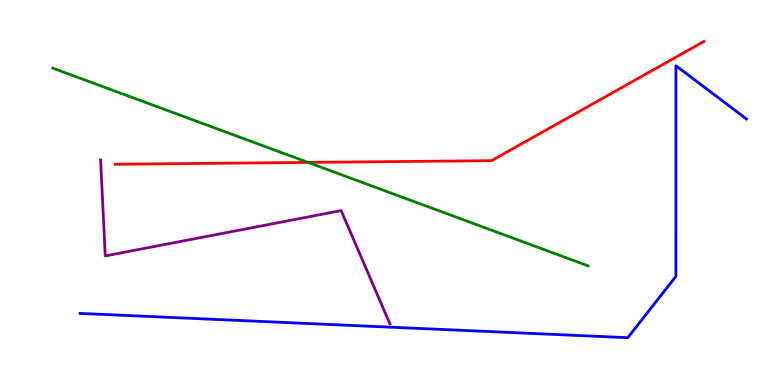[{'lines': ['blue', 'red'], 'intersections': []}, {'lines': ['green', 'red'], 'intersections': [{'x': 3.98, 'y': 5.78}]}, {'lines': ['purple', 'red'], 'intersections': []}, {'lines': ['blue', 'green'], 'intersections': []}, {'lines': ['blue', 'purple'], 'intersections': []}, {'lines': ['green', 'purple'], 'intersections': []}]